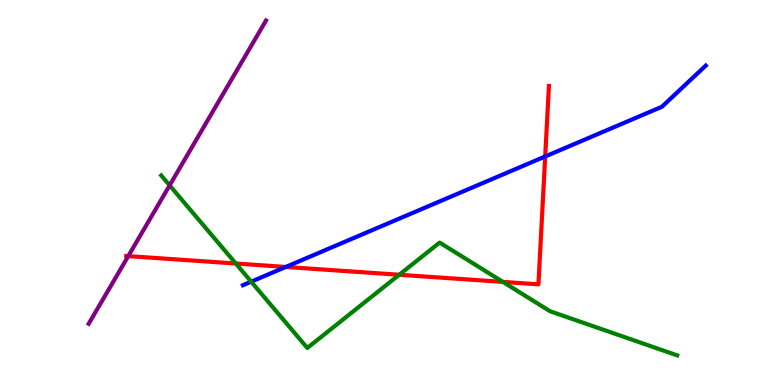[{'lines': ['blue', 'red'], 'intersections': [{'x': 3.69, 'y': 3.07}, {'x': 7.03, 'y': 5.94}]}, {'lines': ['green', 'red'], 'intersections': [{'x': 3.04, 'y': 3.16}, {'x': 5.15, 'y': 2.86}, {'x': 6.49, 'y': 2.68}]}, {'lines': ['purple', 'red'], 'intersections': [{'x': 1.65, 'y': 3.35}]}, {'lines': ['blue', 'green'], 'intersections': [{'x': 3.24, 'y': 2.68}]}, {'lines': ['blue', 'purple'], 'intersections': []}, {'lines': ['green', 'purple'], 'intersections': [{'x': 2.19, 'y': 5.19}]}]